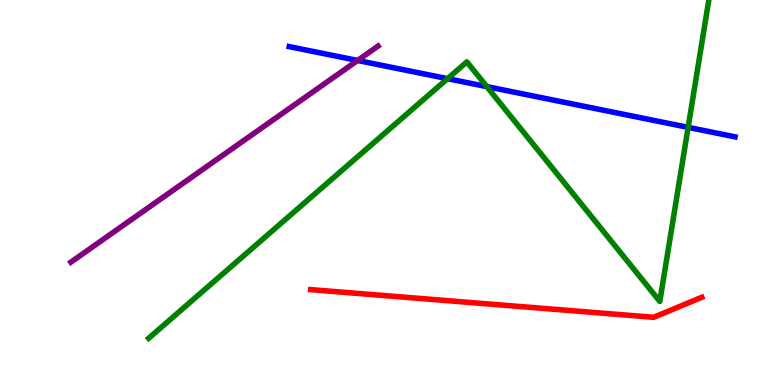[{'lines': ['blue', 'red'], 'intersections': []}, {'lines': ['green', 'red'], 'intersections': []}, {'lines': ['purple', 'red'], 'intersections': []}, {'lines': ['blue', 'green'], 'intersections': [{'x': 5.77, 'y': 7.96}, {'x': 6.28, 'y': 7.75}, {'x': 8.88, 'y': 6.69}]}, {'lines': ['blue', 'purple'], 'intersections': [{'x': 4.61, 'y': 8.43}]}, {'lines': ['green', 'purple'], 'intersections': []}]